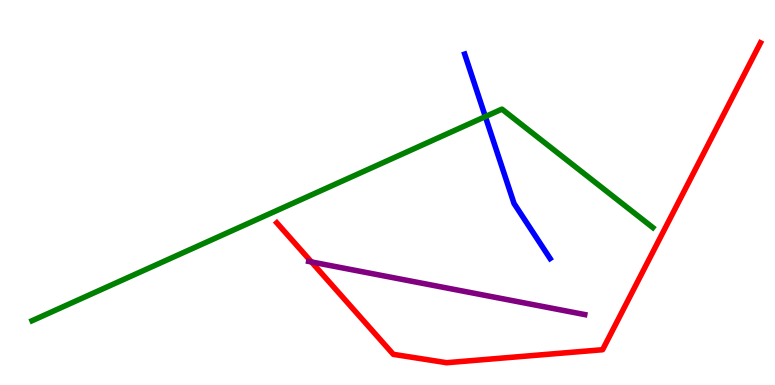[{'lines': ['blue', 'red'], 'intersections': []}, {'lines': ['green', 'red'], 'intersections': []}, {'lines': ['purple', 'red'], 'intersections': [{'x': 4.02, 'y': 3.2}]}, {'lines': ['blue', 'green'], 'intersections': [{'x': 6.26, 'y': 6.97}]}, {'lines': ['blue', 'purple'], 'intersections': []}, {'lines': ['green', 'purple'], 'intersections': []}]